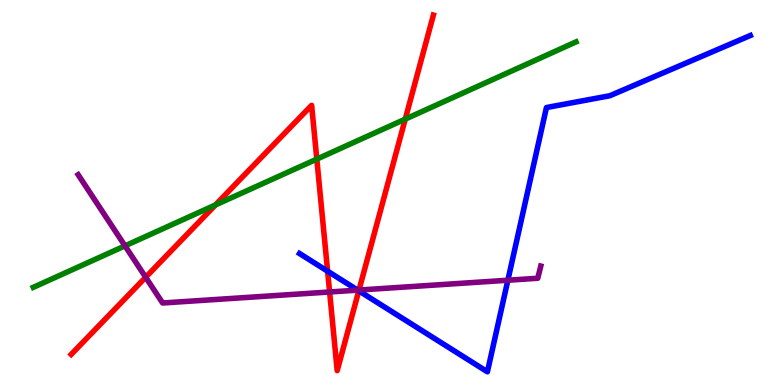[{'lines': ['blue', 'red'], 'intersections': [{'x': 4.23, 'y': 2.96}, {'x': 4.63, 'y': 2.45}]}, {'lines': ['green', 'red'], 'intersections': [{'x': 2.78, 'y': 4.68}, {'x': 4.09, 'y': 5.87}, {'x': 5.23, 'y': 6.91}]}, {'lines': ['purple', 'red'], 'intersections': [{'x': 1.88, 'y': 2.8}, {'x': 4.25, 'y': 2.42}, {'x': 4.63, 'y': 2.47}]}, {'lines': ['blue', 'green'], 'intersections': []}, {'lines': ['blue', 'purple'], 'intersections': [{'x': 4.62, 'y': 2.46}, {'x': 6.55, 'y': 2.72}]}, {'lines': ['green', 'purple'], 'intersections': [{'x': 1.61, 'y': 3.61}]}]